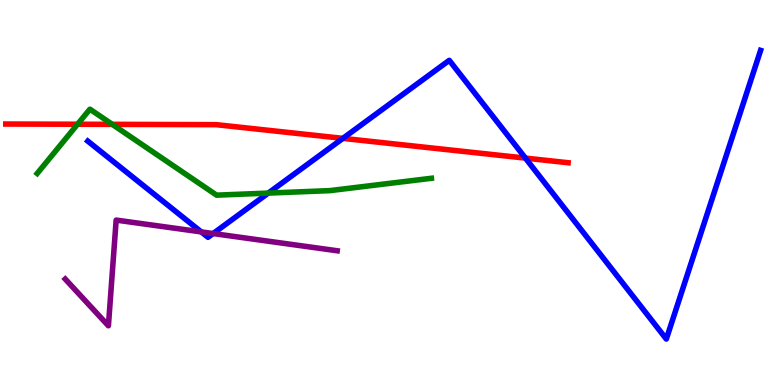[{'lines': ['blue', 'red'], 'intersections': [{'x': 4.42, 'y': 6.41}, {'x': 6.78, 'y': 5.89}]}, {'lines': ['green', 'red'], 'intersections': [{'x': 1.0, 'y': 6.77}, {'x': 1.45, 'y': 6.77}]}, {'lines': ['purple', 'red'], 'intersections': []}, {'lines': ['blue', 'green'], 'intersections': [{'x': 3.46, 'y': 4.98}]}, {'lines': ['blue', 'purple'], 'intersections': [{'x': 2.6, 'y': 3.98}, {'x': 2.75, 'y': 3.93}]}, {'lines': ['green', 'purple'], 'intersections': []}]